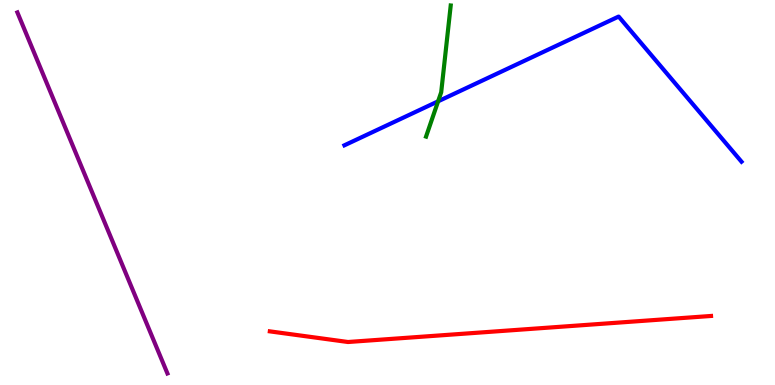[{'lines': ['blue', 'red'], 'intersections': []}, {'lines': ['green', 'red'], 'intersections': []}, {'lines': ['purple', 'red'], 'intersections': []}, {'lines': ['blue', 'green'], 'intersections': [{'x': 5.65, 'y': 7.37}]}, {'lines': ['blue', 'purple'], 'intersections': []}, {'lines': ['green', 'purple'], 'intersections': []}]